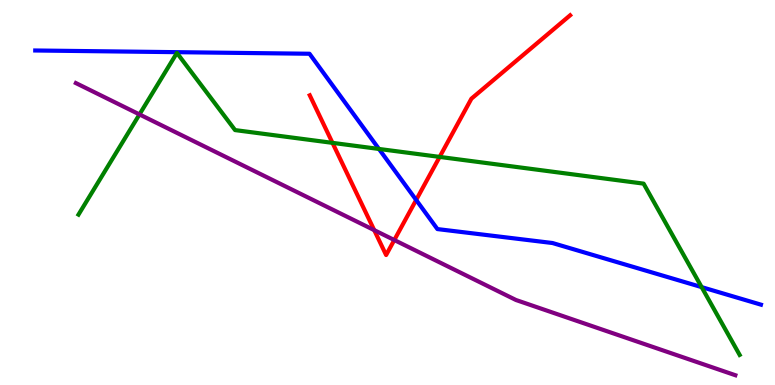[{'lines': ['blue', 'red'], 'intersections': [{'x': 5.37, 'y': 4.81}]}, {'lines': ['green', 'red'], 'intersections': [{'x': 4.29, 'y': 6.29}, {'x': 5.67, 'y': 5.92}]}, {'lines': ['purple', 'red'], 'intersections': [{'x': 4.83, 'y': 4.02}, {'x': 5.09, 'y': 3.77}]}, {'lines': ['blue', 'green'], 'intersections': [{'x': 4.89, 'y': 6.13}, {'x': 9.05, 'y': 2.54}]}, {'lines': ['blue', 'purple'], 'intersections': []}, {'lines': ['green', 'purple'], 'intersections': [{'x': 1.8, 'y': 7.03}]}]